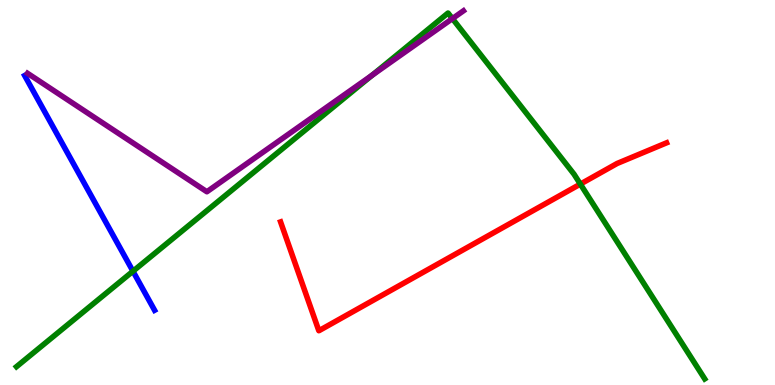[{'lines': ['blue', 'red'], 'intersections': []}, {'lines': ['green', 'red'], 'intersections': [{'x': 7.49, 'y': 5.22}]}, {'lines': ['purple', 'red'], 'intersections': []}, {'lines': ['blue', 'green'], 'intersections': [{'x': 1.72, 'y': 2.96}]}, {'lines': ['blue', 'purple'], 'intersections': []}, {'lines': ['green', 'purple'], 'intersections': [{'x': 4.8, 'y': 8.05}, {'x': 5.84, 'y': 9.52}]}]